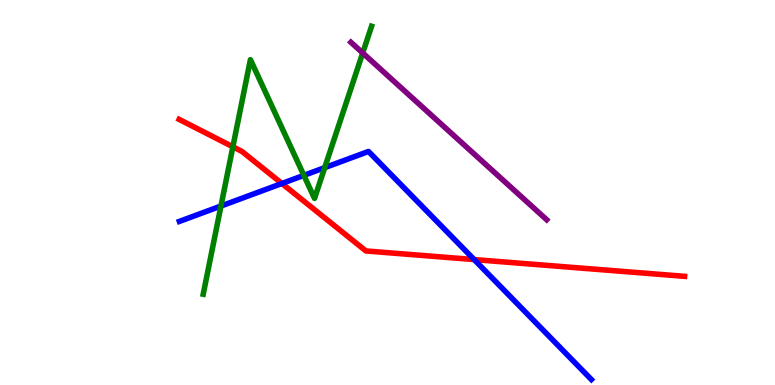[{'lines': ['blue', 'red'], 'intersections': [{'x': 3.64, 'y': 5.23}, {'x': 6.12, 'y': 3.26}]}, {'lines': ['green', 'red'], 'intersections': [{'x': 3.0, 'y': 6.19}]}, {'lines': ['purple', 'red'], 'intersections': []}, {'lines': ['blue', 'green'], 'intersections': [{'x': 2.85, 'y': 4.65}, {'x': 3.92, 'y': 5.45}, {'x': 4.19, 'y': 5.65}]}, {'lines': ['blue', 'purple'], 'intersections': []}, {'lines': ['green', 'purple'], 'intersections': [{'x': 4.68, 'y': 8.62}]}]